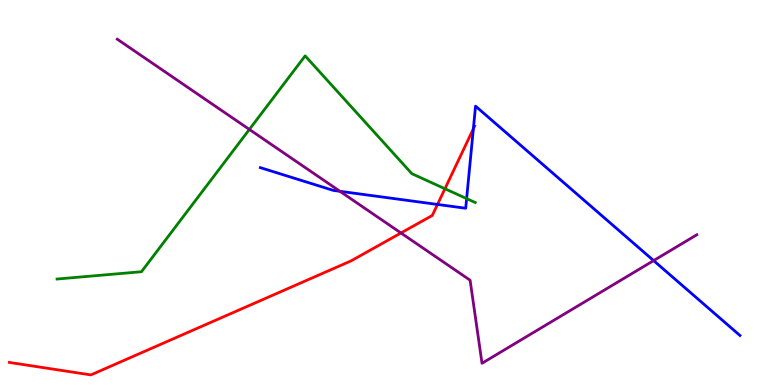[{'lines': ['blue', 'red'], 'intersections': [{'x': 5.65, 'y': 4.69}, {'x': 6.11, 'y': 6.65}]}, {'lines': ['green', 'red'], 'intersections': [{'x': 5.74, 'y': 5.1}]}, {'lines': ['purple', 'red'], 'intersections': [{'x': 5.17, 'y': 3.95}]}, {'lines': ['blue', 'green'], 'intersections': [{'x': 6.02, 'y': 4.84}]}, {'lines': ['blue', 'purple'], 'intersections': [{'x': 4.39, 'y': 5.03}, {'x': 8.43, 'y': 3.23}]}, {'lines': ['green', 'purple'], 'intersections': [{'x': 3.22, 'y': 6.64}]}]